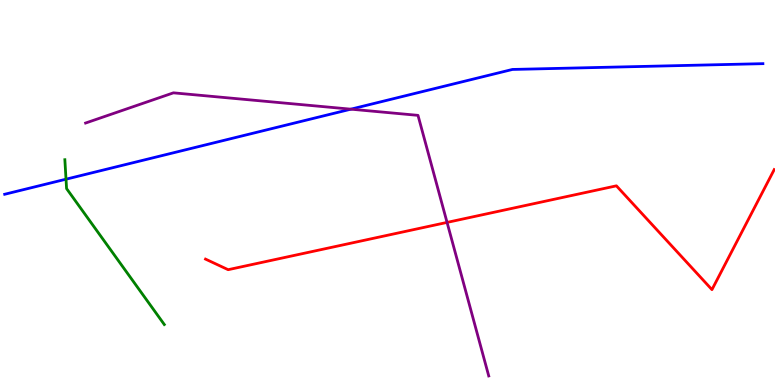[{'lines': ['blue', 'red'], 'intersections': []}, {'lines': ['green', 'red'], 'intersections': []}, {'lines': ['purple', 'red'], 'intersections': [{'x': 5.77, 'y': 4.22}]}, {'lines': ['blue', 'green'], 'intersections': [{'x': 0.852, 'y': 5.35}]}, {'lines': ['blue', 'purple'], 'intersections': [{'x': 4.53, 'y': 7.16}]}, {'lines': ['green', 'purple'], 'intersections': []}]